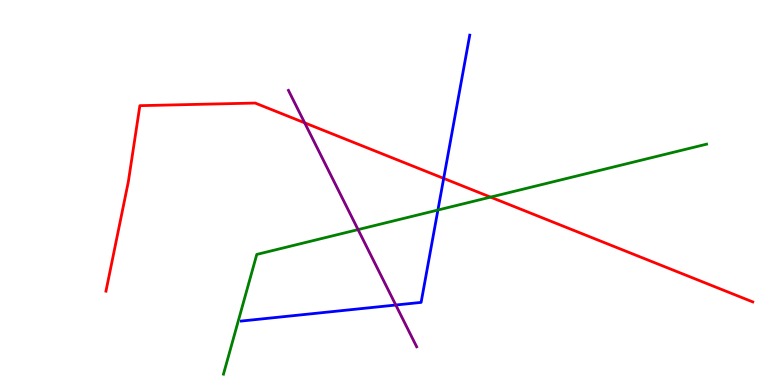[{'lines': ['blue', 'red'], 'intersections': [{'x': 5.72, 'y': 5.37}]}, {'lines': ['green', 'red'], 'intersections': [{'x': 6.33, 'y': 4.88}]}, {'lines': ['purple', 'red'], 'intersections': [{'x': 3.93, 'y': 6.81}]}, {'lines': ['blue', 'green'], 'intersections': [{'x': 5.65, 'y': 4.54}]}, {'lines': ['blue', 'purple'], 'intersections': [{'x': 5.11, 'y': 2.08}]}, {'lines': ['green', 'purple'], 'intersections': [{'x': 4.62, 'y': 4.04}]}]